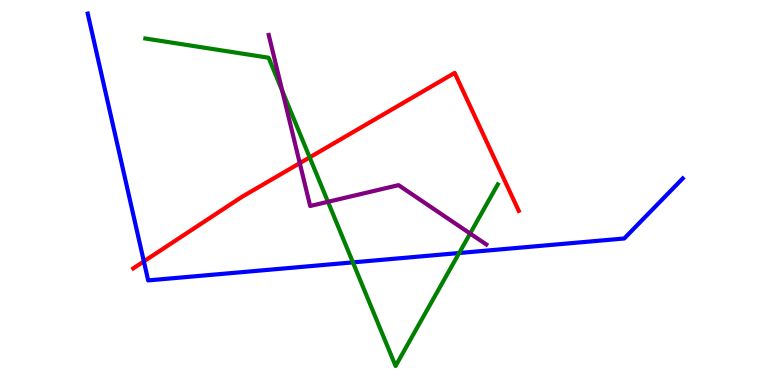[{'lines': ['blue', 'red'], 'intersections': [{'x': 1.86, 'y': 3.21}]}, {'lines': ['green', 'red'], 'intersections': [{'x': 4.0, 'y': 5.91}]}, {'lines': ['purple', 'red'], 'intersections': [{'x': 3.87, 'y': 5.76}]}, {'lines': ['blue', 'green'], 'intersections': [{'x': 4.55, 'y': 3.18}, {'x': 5.92, 'y': 3.43}]}, {'lines': ['blue', 'purple'], 'intersections': []}, {'lines': ['green', 'purple'], 'intersections': [{'x': 3.64, 'y': 7.64}, {'x': 4.23, 'y': 4.76}, {'x': 6.07, 'y': 3.93}]}]